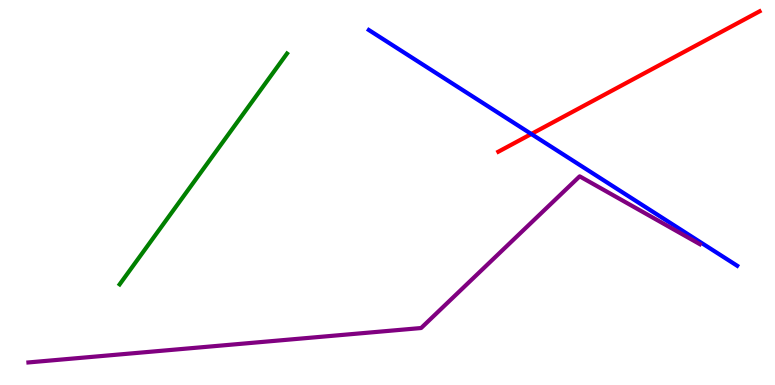[{'lines': ['blue', 'red'], 'intersections': [{'x': 6.86, 'y': 6.52}]}, {'lines': ['green', 'red'], 'intersections': []}, {'lines': ['purple', 'red'], 'intersections': []}, {'lines': ['blue', 'green'], 'intersections': []}, {'lines': ['blue', 'purple'], 'intersections': []}, {'lines': ['green', 'purple'], 'intersections': []}]